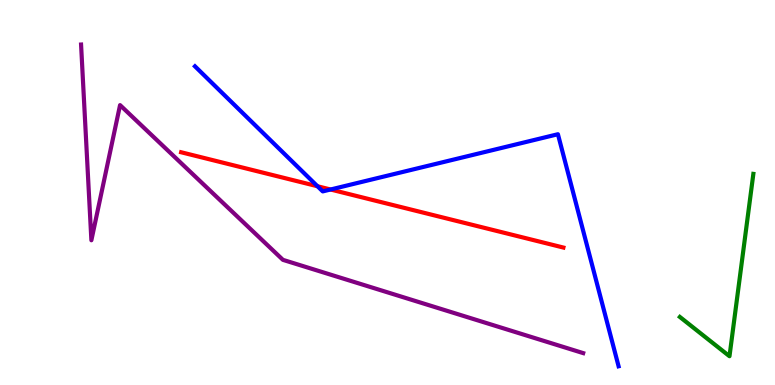[{'lines': ['blue', 'red'], 'intersections': [{'x': 4.1, 'y': 5.16}, {'x': 4.27, 'y': 5.08}]}, {'lines': ['green', 'red'], 'intersections': []}, {'lines': ['purple', 'red'], 'intersections': []}, {'lines': ['blue', 'green'], 'intersections': []}, {'lines': ['blue', 'purple'], 'intersections': []}, {'lines': ['green', 'purple'], 'intersections': []}]